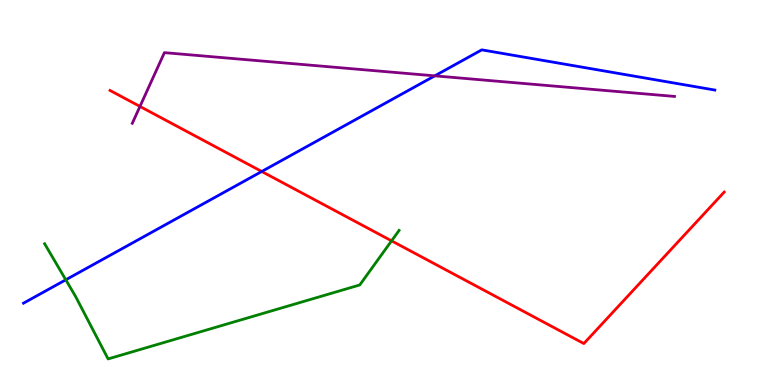[{'lines': ['blue', 'red'], 'intersections': [{'x': 3.38, 'y': 5.55}]}, {'lines': ['green', 'red'], 'intersections': [{'x': 5.05, 'y': 3.74}]}, {'lines': ['purple', 'red'], 'intersections': [{'x': 1.81, 'y': 7.24}]}, {'lines': ['blue', 'green'], 'intersections': [{'x': 0.849, 'y': 2.73}]}, {'lines': ['blue', 'purple'], 'intersections': [{'x': 5.61, 'y': 8.03}]}, {'lines': ['green', 'purple'], 'intersections': []}]